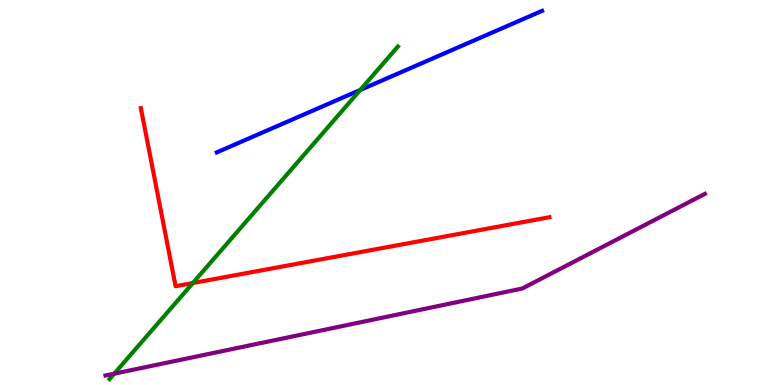[{'lines': ['blue', 'red'], 'intersections': []}, {'lines': ['green', 'red'], 'intersections': [{'x': 2.49, 'y': 2.65}]}, {'lines': ['purple', 'red'], 'intersections': []}, {'lines': ['blue', 'green'], 'intersections': [{'x': 4.65, 'y': 7.66}]}, {'lines': ['blue', 'purple'], 'intersections': []}, {'lines': ['green', 'purple'], 'intersections': [{'x': 1.47, 'y': 0.294}]}]